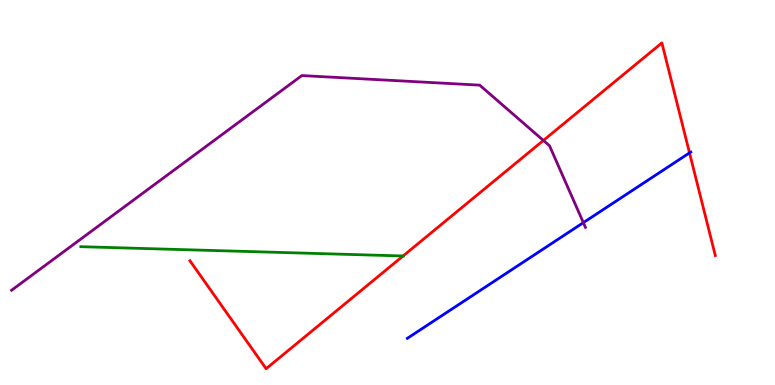[{'lines': ['blue', 'red'], 'intersections': [{'x': 8.9, 'y': 6.03}]}, {'lines': ['green', 'red'], 'intersections': [{'x': 5.2, 'y': 3.35}]}, {'lines': ['purple', 'red'], 'intersections': [{'x': 7.01, 'y': 6.35}]}, {'lines': ['blue', 'green'], 'intersections': []}, {'lines': ['blue', 'purple'], 'intersections': [{'x': 7.53, 'y': 4.22}]}, {'lines': ['green', 'purple'], 'intersections': []}]